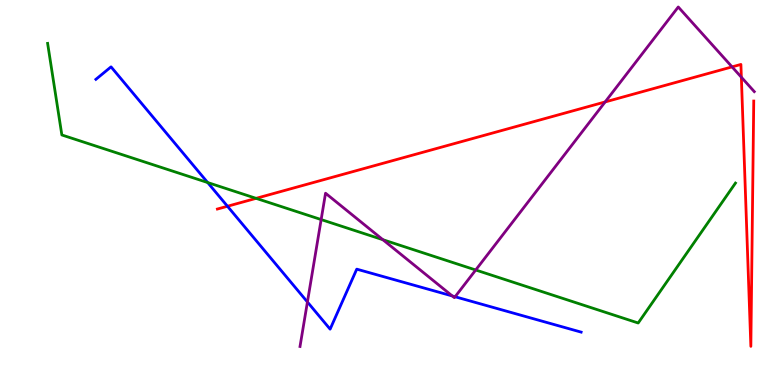[{'lines': ['blue', 'red'], 'intersections': [{'x': 2.94, 'y': 4.64}]}, {'lines': ['green', 'red'], 'intersections': [{'x': 3.3, 'y': 4.85}]}, {'lines': ['purple', 'red'], 'intersections': [{'x': 7.81, 'y': 7.35}, {'x': 9.45, 'y': 8.26}, {'x': 9.57, 'y': 7.99}]}, {'lines': ['blue', 'green'], 'intersections': [{'x': 2.68, 'y': 5.26}]}, {'lines': ['blue', 'purple'], 'intersections': [{'x': 3.97, 'y': 2.16}, {'x': 5.84, 'y': 2.31}, {'x': 5.87, 'y': 2.29}]}, {'lines': ['green', 'purple'], 'intersections': [{'x': 4.14, 'y': 4.3}, {'x': 4.94, 'y': 3.77}, {'x': 6.14, 'y': 2.99}]}]